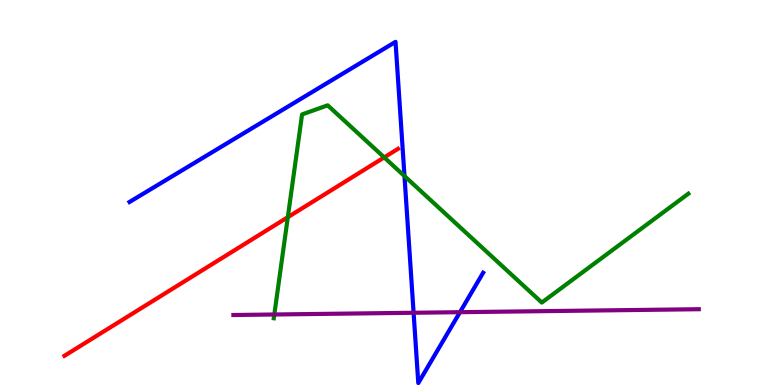[{'lines': ['blue', 'red'], 'intersections': []}, {'lines': ['green', 'red'], 'intersections': [{'x': 3.71, 'y': 4.36}, {'x': 4.96, 'y': 5.91}]}, {'lines': ['purple', 'red'], 'intersections': []}, {'lines': ['blue', 'green'], 'intersections': [{'x': 5.22, 'y': 5.43}]}, {'lines': ['blue', 'purple'], 'intersections': [{'x': 5.34, 'y': 1.88}, {'x': 5.93, 'y': 1.89}]}, {'lines': ['green', 'purple'], 'intersections': [{'x': 3.54, 'y': 1.83}]}]